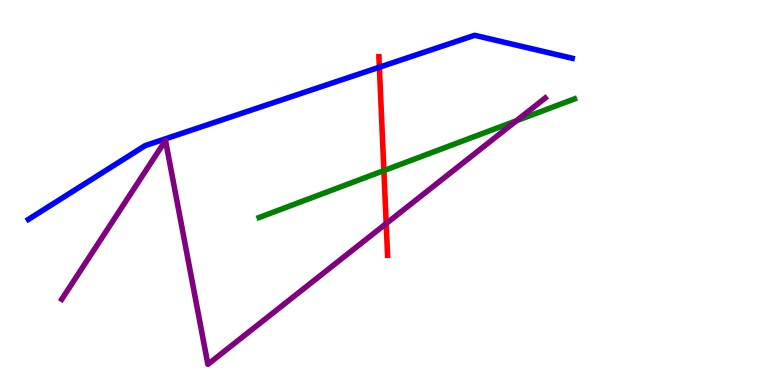[{'lines': ['blue', 'red'], 'intersections': [{'x': 4.9, 'y': 8.25}]}, {'lines': ['green', 'red'], 'intersections': [{'x': 4.95, 'y': 5.57}]}, {'lines': ['purple', 'red'], 'intersections': [{'x': 4.98, 'y': 4.19}]}, {'lines': ['blue', 'green'], 'intersections': []}, {'lines': ['blue', 'purple'], 'intersections': []}, {'lines': ['green', 'purple'], 'intersections': [{'x': 6.66, 'y': 6.86}]}]